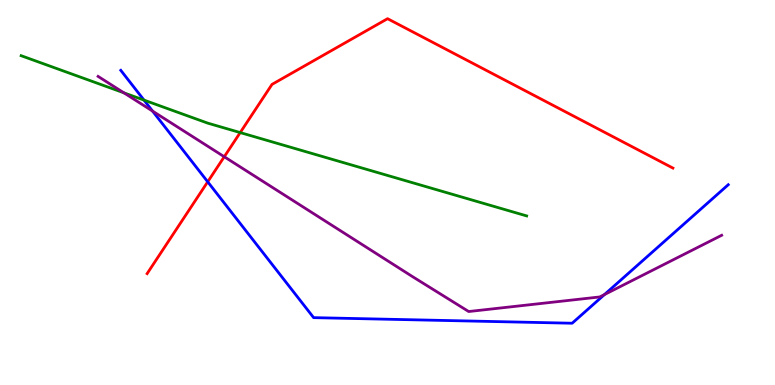[{'lines': ['blue', 'red'], 'intersections': [{'x': 2.68, 'y': 5.28}]}, {'lines': ['green', 'red'], 'intersections': [{'x': 3.1, 'y': 6.56}]}, {'lines': ['purple', 'red'], 'intersections': [{'x': 2.89, 'y': 5.93}]}, {'lines': ['blue', 'green'], 'intersections': [{'x': 1.86, 'y': 7.4}]}, {'lines': ['blue', 'purple'], 'intersections': [{'x': 1.97, 'y': 7.11}, {'x': 7.8, 'y': 2.35}]}, {'lines': ['green', 'purple'], 'intersections': [{'x': 1.6, 'y': 7.59}]}]